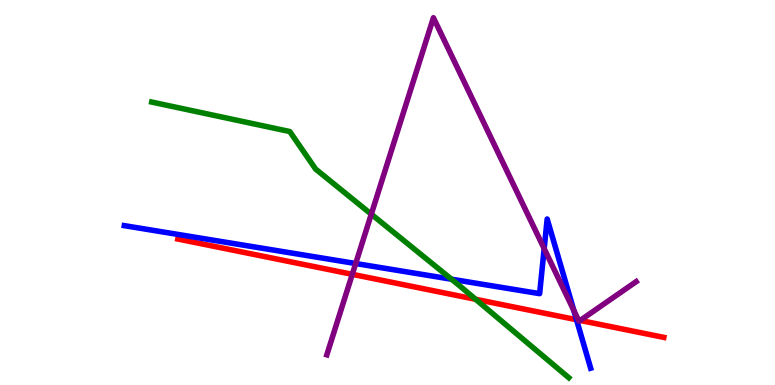[{'lines': ['blue', 'red'], 'intersections': [{'x': 7.44, 'y': 1.7}]}, {'lines': ['green', 'red'], 'intersections': [{'x': 6.14, 'y': 2.23}]}, {'lines': ['purple', 'red'], 'intersections': [{'x': 4.55, 'y': 2.87}, {'x': 7.46, 'y': 1.69}, {'x': 7.49, 'y': 1.68}]}, {'lines': ['blue', 'green'], 'intersections': [{'x': 5.83, 'y': 2.75}]}, {'lines': ['blue', 'purple'], 'intersections': [{'x': 4.59, 'y': 3.16}, {'x': 7.02, 'y': 3.54}, {'x': 7.4, 'y': 1.93}]}, {'lines': ['green', 'purple'], 'intersections': [{'x': 4.79, 'y': 4.44}]}]